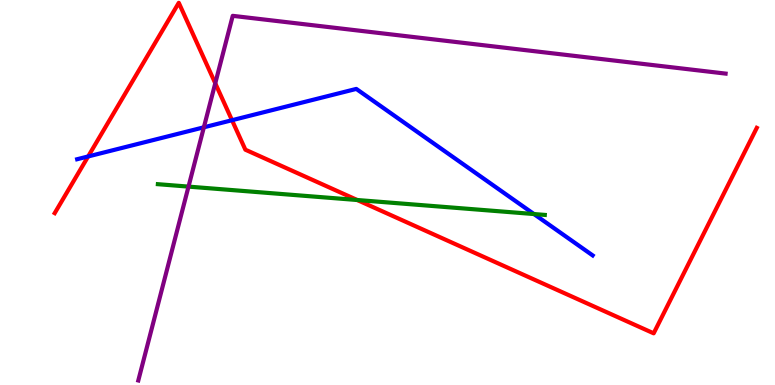[{'lines': ['blue', 'red'], 'intersections': [{'x': 1.14, 'y': 5.94}, {'x': 2.99, 'y': 6.88}]}, {'lines': ['green', 'red'], 'intersections': [{'x': 4.61, 'y': 4.8}]}, {'lines': ['purple', 'red'], 'intersections': [{'x': 2.78, 'y': 7.84}]}, {'lines': ['blue', 'green'], 'intersections': [{'x': 6.89, 'y': 4.44}]}, {'lines': ['blue', 'purple'], 'intersections': [{'x': 2.63, 'y': 6.69}]}, {'lines': ['green', 'purple'], 'intersections': [{'x': 2.43, 'y': 5.15}]}]